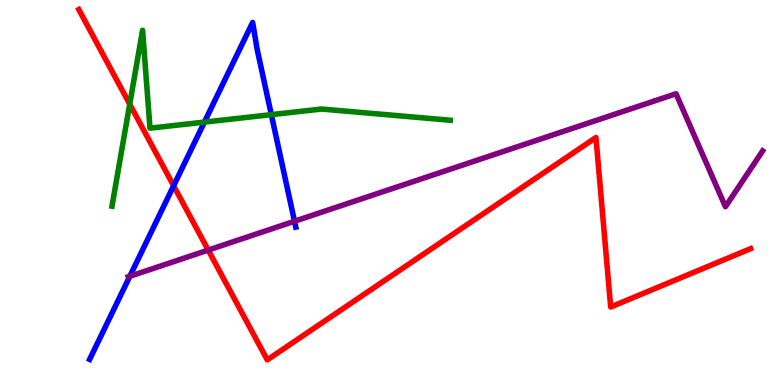[{'lines': ['blue', 'red'], 'intersections': [{'x': 2.24, 'y': 5.17}]}, {'lines': ['green', 'red'], 'intersections': [{'x': 1.67, 'y': 7.29}]}, {'lines': ['purple', 'red'], 'intersections': [{'x': 2.69, 'y': 3.5}]}, {'lines': ['blue', 'green'], 'intersections': [{'x': 2.64, 'y': 6.83}, {'x': 3.5, 'y': 7.02}]}, {'lines': ['blue', 'purple'], 'intersections': [{'x': 1.68, 'y': 2.82}, {'x': 3.8, 'y': 4.25}]}, {'lines': ['green', 'purple'], 'intersections': []}]